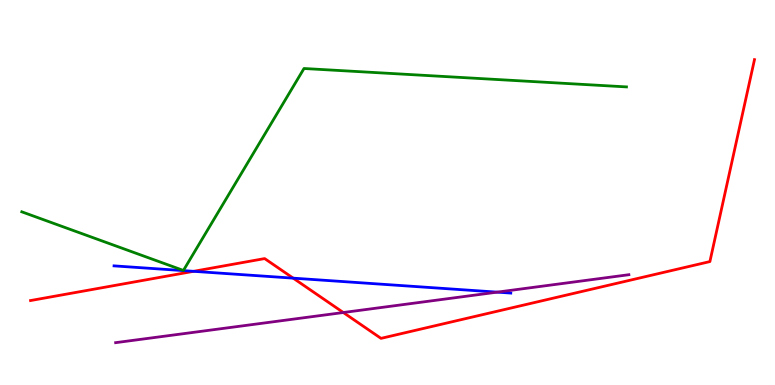[{'lines': ['blue', 'red'], 'intersections': [{'x': 2.5, 'y': 2.95}, {'x': 3.78, 'y': 2.78}]}, {'lines': ['green', 'red'], 'intersections': []}, {'lines': ['purple', 'red'], 'intersections': [{'x': 4.43, 'y': 1.88}]}, {'lines': ['blue', 'green'], 'intersections': []}, {'lines': ['blue', 'purple'], 'intersections': [{'x': 6.42, 'y': 2.41}]}, {'lines': ['green', 'purple'], 'intersections': []}]